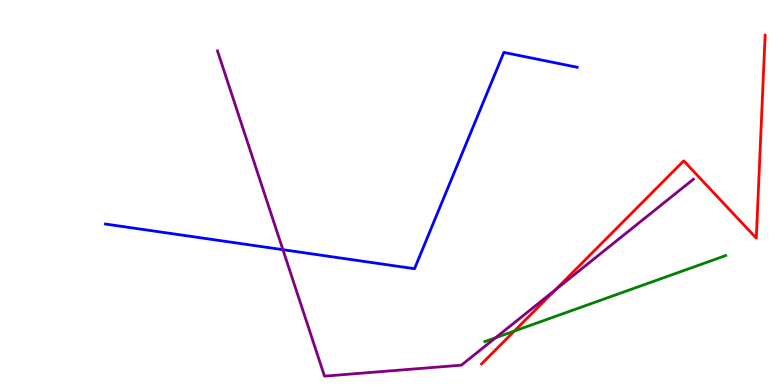[{'lines': ['blue', 'red'], 'intersections': []}, {'lines': ['green', 'red'], 'intersections': [{'x': 6.64, 'y': 1.4}]}, {'lines': ['purple', 'red'], 'intersections': [{'x': 7.16, 'y': 2.47}]}, {'lines': ['blue', 'green'], 'intersections': []}, {'lines': ['blue', 'purple'], 'intersections': [{'x': 3.65, 'y': 3.51}]}, {'lines': ['green', 'purple'], 'intersections': [{'x': 6.39, 'y': 1.23}]}]